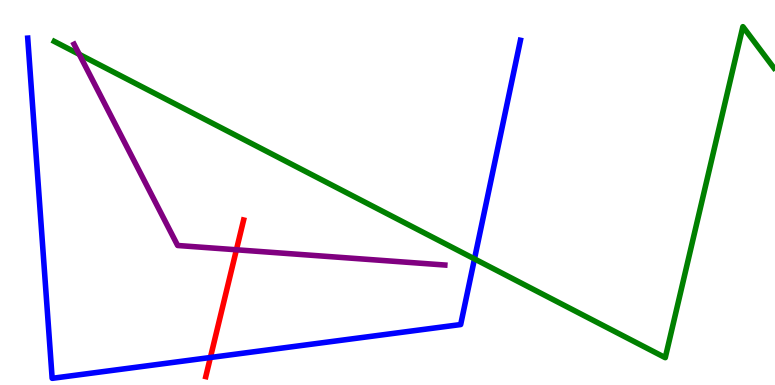[{'lines': ['blue', 'red'], 'intersections': [{'x': 2.71, 'y': 0.714}]}, {'lines': ['green', 'red'], 'intersections': []}, {'lines': ['purple', 'red'], 'intersections': [{'x': 3.05, 'y': 3.51}]}, {'lines': ['blue', 'green'], 'intersections': [{'x': 6.12, 'y': 3.28}]}, {'lines': ['blue', 'purple'], 'intersections': []}, {'lines': ['green', 'purple'], 'intersections': [{'x': 1.02, 'y': 8.59}]}]